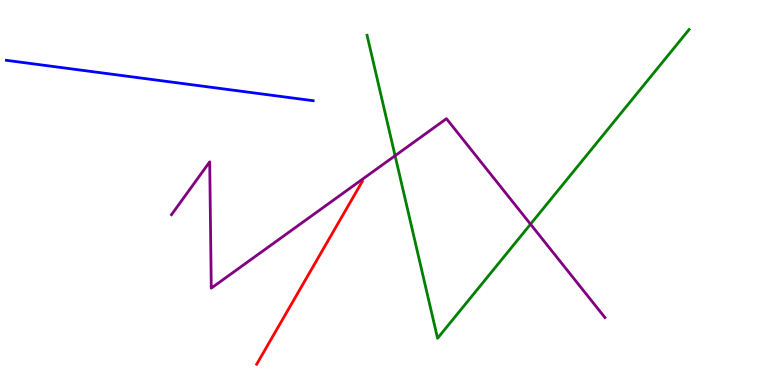[{'lines': ['blue', 'red'], 'intersections': []}, {'lines': ['green', 'red'], 'intersections': []}, {'lines': ['purple', 'red'], 'intersections': []}, {'lines': ['blue', 'green'], 'intersections': []}, {'lines': ['blue', 'purple'], 'intersections': []}, {'lines': ['green', 'purple'], 'intersections': [{'x': 5.1, 'y': 5.96}, {'x': 6.85, 'y': 4.18}]}]